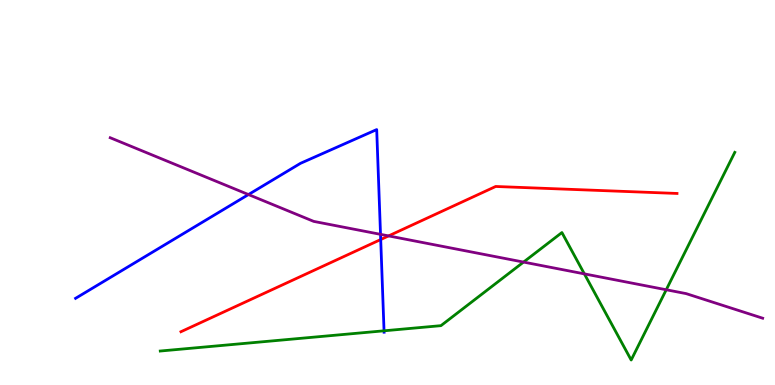[{'lines': ['blue', 'red'], 'intersections': [{'x': 4.91, 'y': 3.78}]}, {'lines': ['green', 'red'], 'intersections': []}, {'lines': ['purple', 'red'], 'intersections': [{'x': 5.01, 'y': 3.87}]}, {'lines': ['blue', 'green'], 'intersections': [{'x': 4.96, 'y': 1.41}]}, {'lines': ['blue', 'purple'], 'intersections': [{'x': 3.21, 'y': 4.95}, {'x': 4.91, 'y': 3.91}]}, {'lines': ['green', 'purple'], 'intersections': [{'x': 6.76, 'y': 3.19}, {'x': 7.54, 'y': 2.89}, {'x': 8.6, 'y': 2.47}]}]